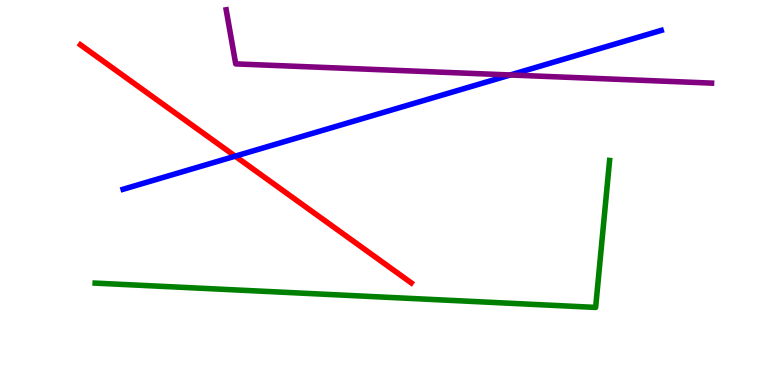[{'lines': ['blue', 'red'], 'intersections': [{'x': 3.03, 'y': 5.94}]}, {'lines': ['green', 'red'], 'intersections': []}, {'lines': ['purple', 'red'], 'intersections': []}, {'lines': ['blue', 'green'], 'intersections': []}, {'lines': ['blue', 'purple'], 'intersections': [{'x': 6.58, 'y': 8.05}]}, {'lines': ['green', 'purple'], 'intersections': []}]